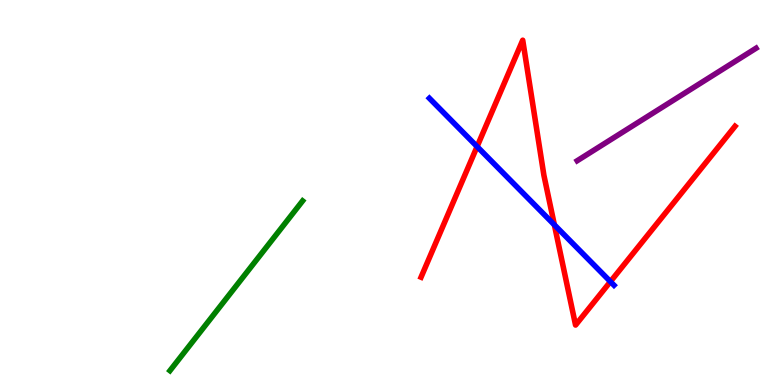[{'lines': ['blue', 'red'], 'intersections': [{'x': 6.16, 'y': 6.19}, {'x': 7.15, 'y': 4.16}, {'x': 7.88, 'y': 2.69}]}, {'lines': ['green', 'red'], 'intersections': []}, {'lines': ['purple', 'red'], 'intersections': []}, {'lines': ['blue', 'green'], 'intersections': []}, {'lines': ['blue', 'purple'], 'intersections': []}, {'lines': ['green', 'purple'], 'intersections': []}]